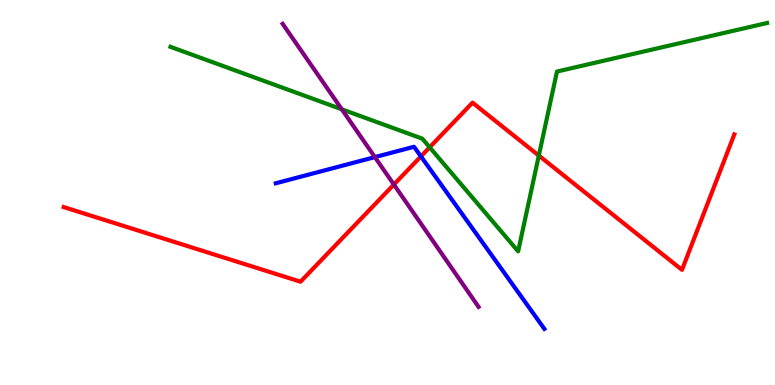[{'lines': ['blue', 'red'], 'intersections': [{'x': 5.43, 'y': 5.94}]}, {'lines': ['green', 'red'], 'intersections': [{'x': 5.54, 'y': 6.17}, {'x': 6.95, 'y': 5.96}]}, {'lines': ['purple', 'red'], 'intersections': [{'x': 5.08, 'y': 5.21}]}, {'lines': ['blue', 'green'], 'intersections': []}, {'lines': ['blue', 'purple'], 'intersections': [{'x': 4.84, 'y': 5.92}]}, {'lines': ['green', 'purple'], 'intersections': [{'x': 4.41, 'y': 7.16}]}]